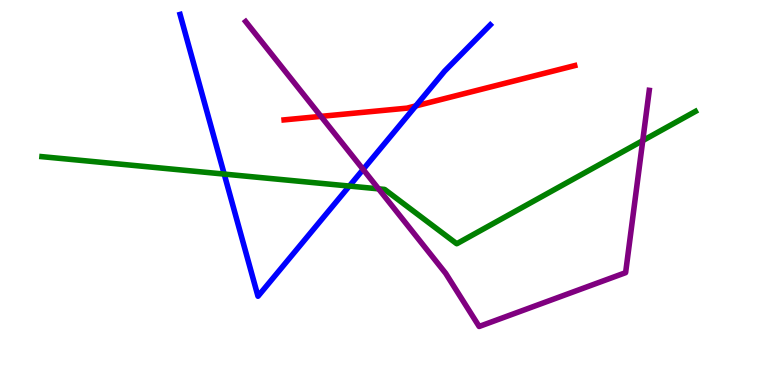[{'lines': ['blue', 'red'], 'intersections': [{'x': 5.36, 'y': 7.25}]}, {'lines': ['green', 'red'], 'intersections': []}, {'lines': ['purple', 'red'], 'intersections': [{'x': 4.14, 'y': 6.98}]}, {'lines': ['blue', 'green'], 'intersections': [{'x': 2.89, 'y': 5.48}, {'x': 4.51, 'y': 5.17}]}, {'lines': ['blue', 'purple'], 'intersections': [{'x': 4.69, 'y': 5.6}]}, {'lines': ['green', 'purple'], 'intersections': [{'x': 4.88, 'y': 5.09}, {'x': 8.29, 'y': 6.35}]}]